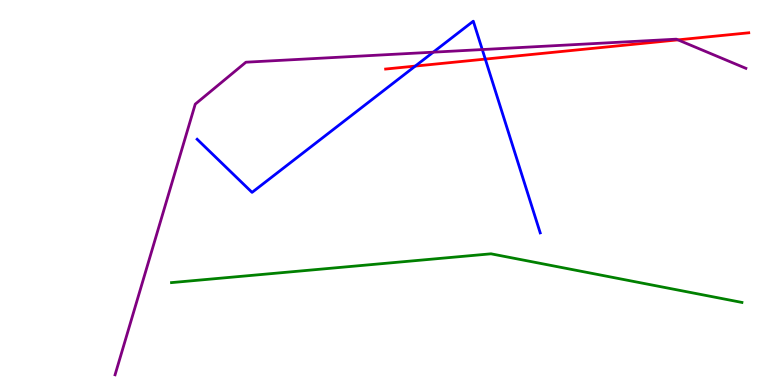[{'lines': ['blue', 'red'], 'intersections': [{'x': 5.36, 'y': 8.28}, {'x': 6.26, 'y': 8.47}]}, {'lines': ['green', 'red'], 'intersections': []}, {'lines': ['purple', 'red'], 'intersections': [{'x': 8.75, 'y': 8.96}]}, {'lines': ['blue', 'green'], 'intersections': []}, {'lines': ['blue', 'purple'], 'intersections': [{'x': 5.59, 'y': 8.64}, {'x': 6.22, 'y': 8.71}]}, {'lines': ['green', 'purple'], 'intersections': []}]